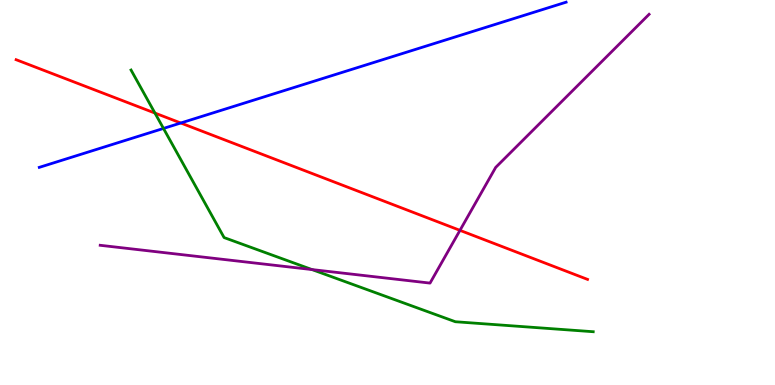[{'lines': ['blue', 'red'], 'intersections': [{'x': 2.33, 'y': 6.81}]}, {'lines': ['green', 'red'], 'intersections': [{'x': 2.0, 'y': 7.06}]}, {'lines': ['purple', 'red'], 'intersections': [{'x': 5.94, 'y': 4.02}]}, {'lines': ['blue', 'green'], 'intersections': [{'x': 2.11, 'y': 6.66}]}, {'lines': ['blue', 'purple'], 'intersections': []}, {'lines': ['green', 'purple'], 'intersections': [{'x': 4.03, 'y': 3.0}]}]